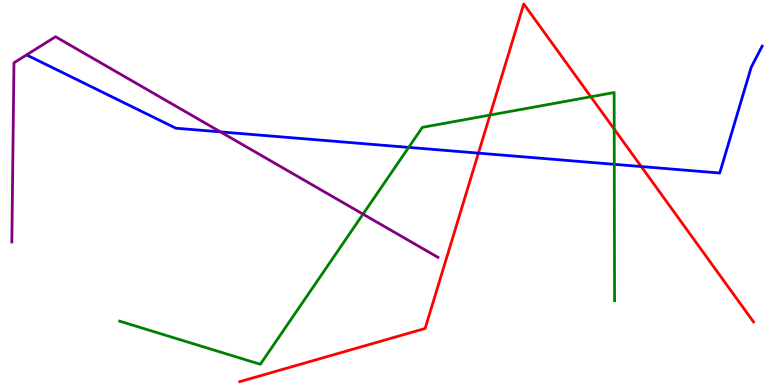[{'lines': ['blue', 'red'], 'intersections': [{'x': 6.17, 'y': 6.02}, {'x': 8.27, 'y': 5.67}]}, {'lines': ['green', 'red'], 'intersections': [{'x': 6.32, 'y': 7.01}, {'x': 7.62, 'y': 7.49}, {'x': 7.93, 'y': 6.65}]}, {'lines': ['purple', 'red'], 'intersections': []}, {'lines': ['blue', 'green'], 'intersections': [{'x': 5.27, 'y': 6.17}, {'x': 7.93, 'y': 5.73}]}, {'lines': ['blue', 'purple'], 'intersections': [{'x': 2.84, 'y': 6.57}]}, {'lines': ['green', 'purple'], 'intersections': [{'x': 4.68, 'y': 4.44}]}]